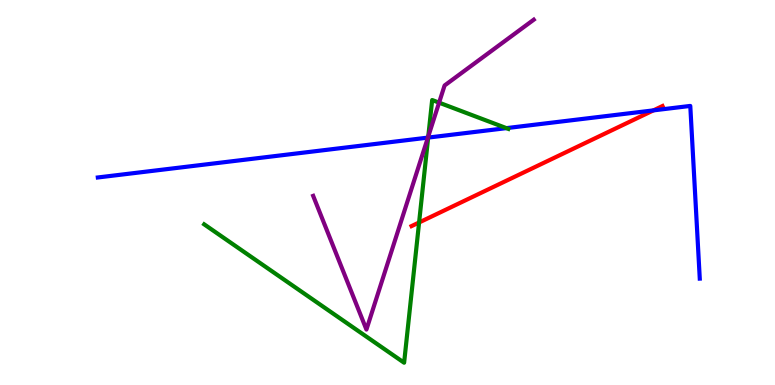[{'lines': ['blue', 'red'], 'intersections': [{'x': 8.43, 'y': 7.13}]}, {'lines': ['green', 'red'], 'intersections': [{'x': 5.41, 'y': 4.22}]}, {'lines': ['purple', 'red'], 'intersections': []}, {'lines': ['blue', 'green'], 'intersections': [{'x': 5.52, 'y': 6.43}, {'x': 6.53, 'y': 6.67}]}, {'lines': ['blue', 'purple'], 'intersections': [{'x': 5.52, 'y': 6.43}]}, {'lines': ['green', 'purple'], 'intersections': [{'x': 5.53, 'y': 6.46}, {'x': 5.67, 'y': 7.33}]}]